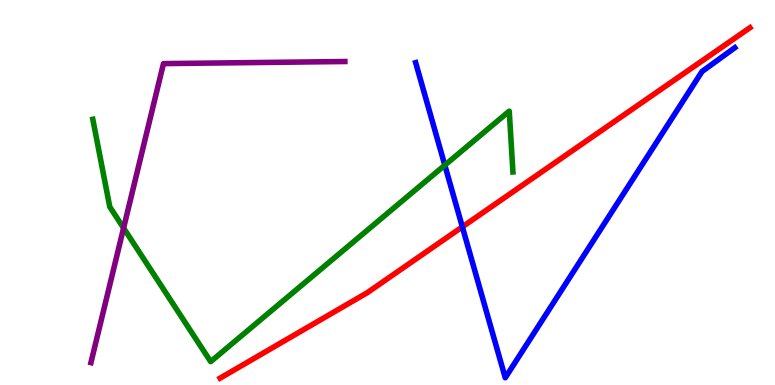[{'lines': ['blue', 'red'], 'intersections': [{'x': 5.97, 'y': 4.11}]}, {'lines': ['green', 'red'], 'intersections': []}, {'lines': ['purple', 'red'], 'intersections': []}, {'lines': ['blue', 'green'], 'intersections': [{'x': 5.74, 'y': 5.71}]}, {'lines': ['blue', 'purple'], 'intersections': []}, {'lines': ['green', 'purple'], 'intersections': [{'x': 1.59, 'y': 4.08}]}]